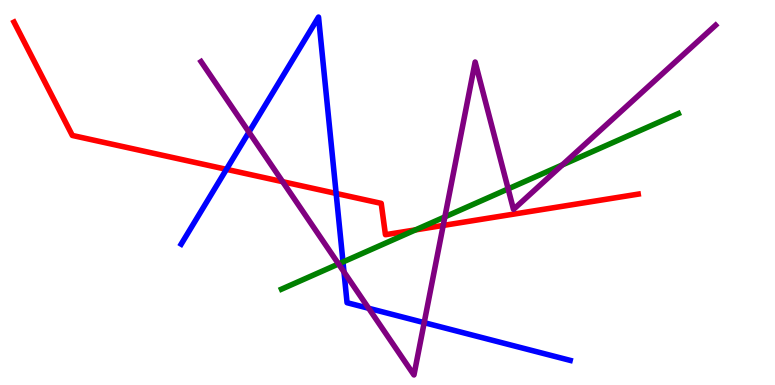[{'lines': ['blue', 'red'], 'intersections': [{'x': 2.92, 'y': 5.6}, {'x': 4.34, 'y': 4.98}]}, {'lines': ['green', 'red'], 'intersections': [{'x': 5.36, 'y': 4.03}]}, {'lines': ['purple', 'red'], 'intersections': [{'x': 3.65, 'y': 5.28}, {'x': 5.72, 'y': 4.14}]}, {'lines': ['blue', 'green'], 'intersections': [{'x': 4.43, 'y': 3.2}]}, {'lines': ['blue', 'purple'], 'intersections': [{'x': 3.21, 'y': 6.57}, {'x': 4.44, 'y': 2.94}, {'x': 4.76, 'y': 1.99}, {'x': 5.47, 'y': 1.62}]}, {'lines': ['green', 'purple'], 'intersections': [{'x': 4.37, 'y': 3.14}, {'x': 5.74, 'y': 4.37}, {'x': 6.56, 'y': 5.09}, {'x': 7.26, 'y': 5.72}]}]